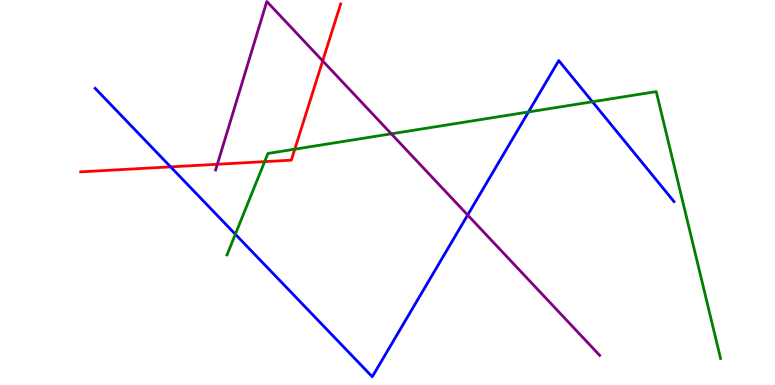[{'lines': ['blue', 'red'], 'intersections': [{'x': 2.2, 'y': 5.67}]}, {'lines': ['green', 'red'], 'intersections': [{'x': 3.41, 'y': 5.8}, {'x': 3.8, 'y': 6.12}]}, {'lines': ['purple', 'red'], 'intersections': [{'x': 2.8, 'y': 5.73}, {'x': 4.16, 'y': 8.42}]}, {'lines': ['blue', 'green'], 'intersections': [{'x': 3.04, 'y': 3.92}, {'x': 6.82, 'y': 7.09}, {'x': 7.64, 'y': 7.36}]}, {'lines': ['blue', 'purple'], 'intersections': [{'x': 6.03, 'y': 4.41}]}, {'lines': ['green', 'purple'], 'intersections': [{'x': 5.05, 'y': 6.52}]}]